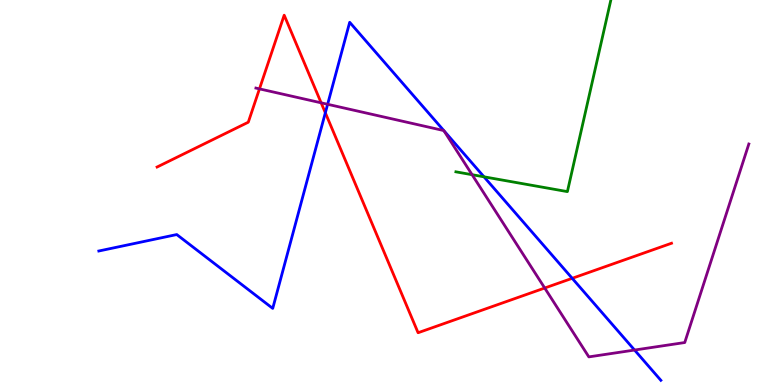[{'lines': ['blue', 'red'], 'intersections': [{'x': 4.2, 'y': 7.07}, {'x': 7.38, 'y': 2.77}]}, {'lines': ['green', 'red'], 'intersections': []}, {'lines': ['purple', 'red'], 'intersections': [{'x': 3.35, 'y': 7.69}, {'x': 4.14, 'y': 7.33}, {'x': 7.03, 'y': 2.52}]}, {'lines': ['blue', 'green'], 'intersections': [{'x': 6.25, 'y': 5.41}]}, {'lines': ['blue', 'purple'], 'intersections': [{'x': 4.23, 'y': 7.29}, {'x': 5.73, 'y': 6.61}, {'x': 5.73, 'y': 6.61}, {'x': 8.19, 'y': 0.908}]}, {'lines': ['green', 'purple'], 'intersections': [{'x': 6.09, 'y': 5.46}]}]